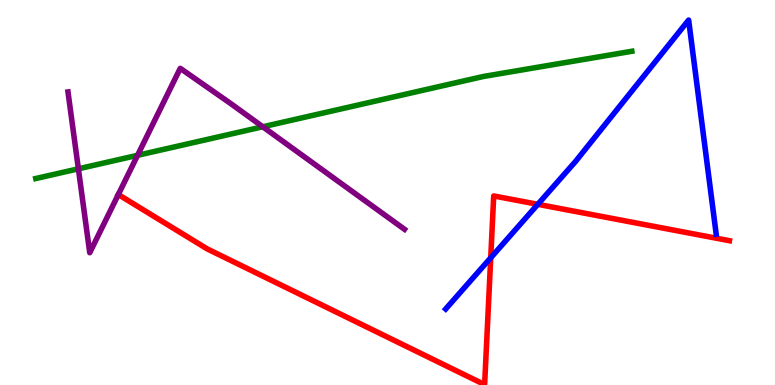[{'lines': ['blue', 'red'], 'intersections': [{'x': 6.33, 'y': 3.3}, {'x': 6.94, 'y': 4.69}]}, {'lines': ['green', 'red'], 'intersections': []}, {'lines': ['purple', 'red'], 'intersections': []}, {'lines': ['blue', 'green'], 'intersections': []}, {'lines': ['blue', 'purple'], 'intersections': []}, {'lines': ['green', 'purple'], 'intersections': [{'x': 1.01, 'y': 5.62}, {'x': 1.77, 'y': 5.97}, {'x': 3.39, 'y': 6.71}]}]